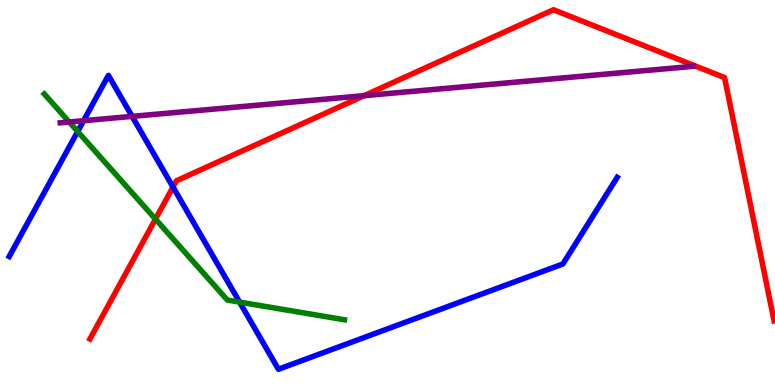[{'lines': ['blue', 'red'], 'intersections': [{'x': 2.23, 'y': 5.14}]}, {'lines': ['green', 'red'], 'intersections': [{'x': 2.01, 'y': 4.31}]}, {'lines': ['purple', 'red'], 'intersections': [{'x': 4.7, 'y': 7.51}]}, {'lines': ['blue', 'green'], 'intersections': [{'x': 1.0, 'y': 6.58}, {'x': 3.09, 'y': 2.15}]}, {'lines': ['blue', 'purple'], 'intersections': [{'x': 1.08, 'y': 6.86}, {'x': 1.7, 'y': 6.98}]}, {'lines': ['green', 'purple'], 'intersections': [{'x': 0.893, 'y': 6.83}]}]